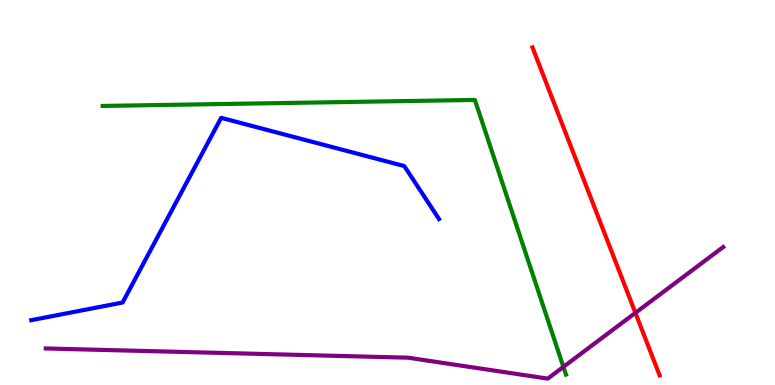[{'lines': ['blue', 'red'], 'intersections': []}, {'lines': ['green', 'red'], 'intersections': []}, {'lines': ['purple', 'red'], 'intersections': [{'x': 8.2, 'y': 1.87}]}, {'lines': ['blue', 'green'], 'intersections': []}, {'lines': ['blue', 'purple'], 'intersections': []}, {'lines': ['green', 'purple'], 'intersections': [{'x': 7.27, 'y': 0.471}]}]